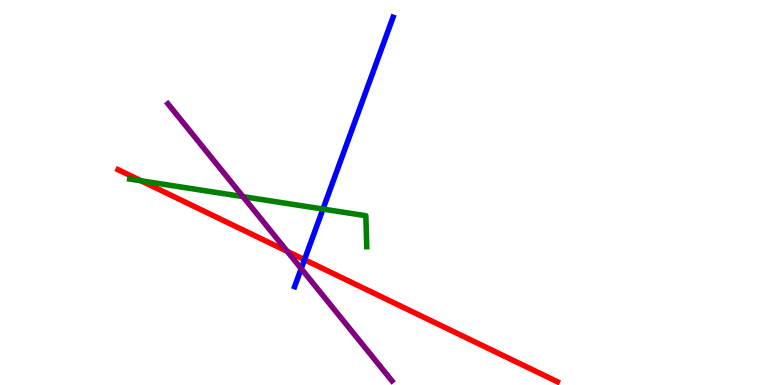[{'lines': ['blue', 'red'], 'intersections': [{'x': 3.93, 'y': 3.26}]}, {'lines': ['green', 'red'], 'intersections': [{'x': 1.82, 'y': 5.3}]}, {'lines': ['purple', 'red'], 'intersections': [{'x': 3.71, 'y': 3.47}]}, {'lines': ['blue', 'green'], 'intersections': [{'x': 4.17, 'y': 4.57}]}, {'lines': ['blue', 'purple'], 'intersections': [{'x': 3.89, 'y': 3.02}]}, {'lines': ['green', 'purple'], 'intersections': [{'x': 3.14, 'y': 4.89}]}]